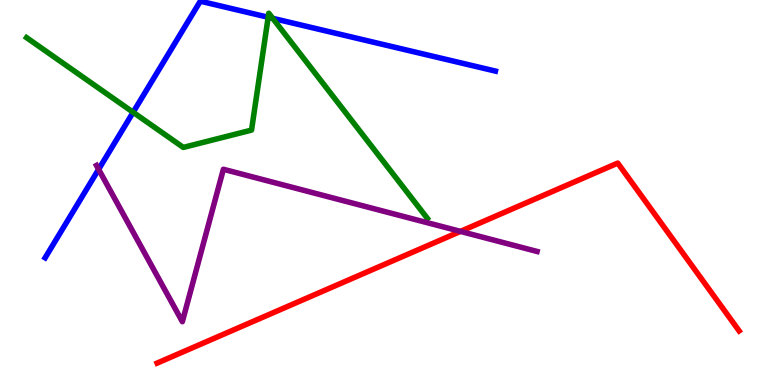[{'lines': ['blue', 'red'], 'intersections': []}, {'lines': ['green', 'red'], 'intersections': []}, {'lines': ['purple', 'red'], 'intersections': [{'x': 5.94, 'y': 3.99}]}, {'lines': ['blue', 'green'], 'intersections': [{'x': 1.72, 'y': 7.08}, {'x': 3.46, 'y': 9.55}, {'x': 3.52, 'y': 9.52}]}, {'lines': ['blue', 'purple'], 'intersections': [{'x': 1.27, 'y': 5.6}]}, {'lines': ['green', 'purple'], 'intersections': []}]